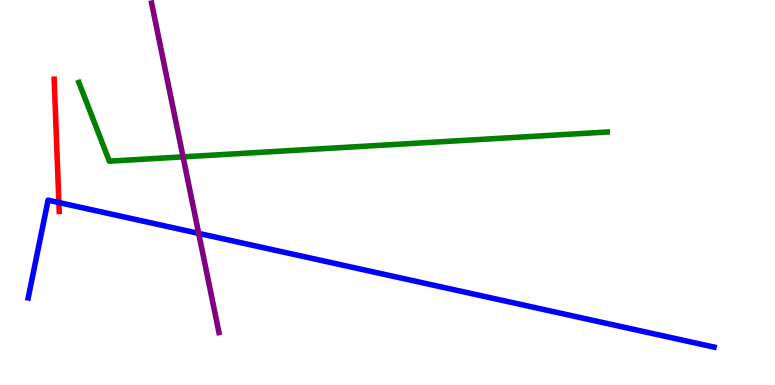[{'lines': ['blue', 'red'], 'intersections': [{'x': 0.76, 'y': 4.74}]}, {'lines': ['green', 'red'], 'intersections': []}, {'lines': ['purple', 'red'], 'intersections': []}, {'lines': ['blue', 'green'], 'intersections': []}, {'lines': ['blue', 'purple'], 'intersections': [{'x': 2.56, 'y': 3.94}]}, {'lines': ['green', 'purple'], 'intersections': [{'x': 2.36, 'y': 5.93}]}]